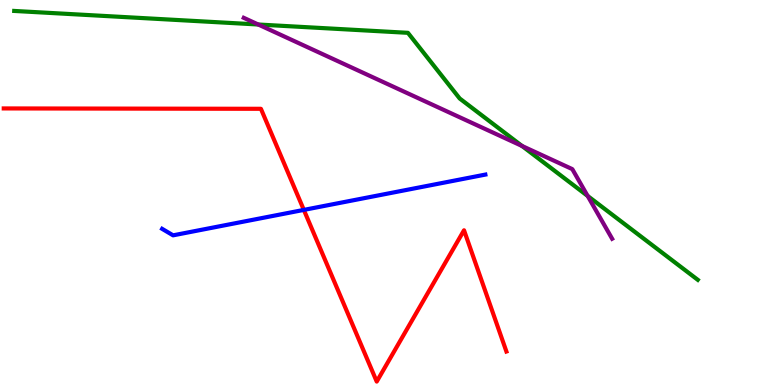[{'lines': ['blue', 'red'], 'intersections': [{'x': 3.92, 'y': 4.55}]}, {'lines': ['green', 'red'], 'intersections': []}, {'lines': ['purple', 'red'], 'intersections': []}, {'lines': ['blue', 'green'], 'intersections': []}, {'lines': ['blue', 'purple'], 'intersections': []}, {'lines': ['green', 'purple'], 'intersections': [{'x': 3.33, 'y': 9.36}, {'x': 6.74, 'y': 6.21}, {'x': 7.58, 'y': 4.91}]}]